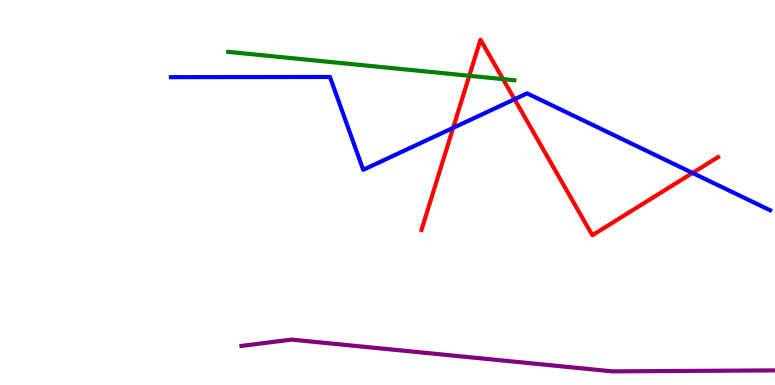[{'lines': ['blue', 'red'], 'intersections': [{'x': 5.85, 'y': 6.68}, {'x': 6.64, 'y': 7.42}, {'x': 8.94, 'y': 5.51}]}, {'lines': ['green', 'red'], 'intersections': [{'x': 6.06, 'y': 8.03}, {'x': 6.49, 'y': 7.94}]}, {'lines': ['purple', 'red'], 'intersections': []}, {'lines': ['blue', 'green'], 'intersections': []}, {'lines': ['blue', 'purple'], 'intersections': []}, {'lines': ['green', 'purple'], 'intersections': []}]